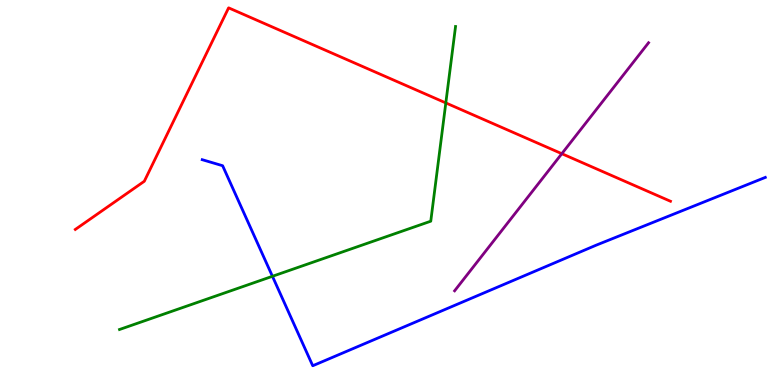[{'lines': ['blue', 'red'], 'intersections': []}, {'lines': ['green', 'red'], 'intersections': [{'x': 5.75, 'y': 7.33}]}, {'lines': ['purple', 'red'], 'intersections': [{'x': 7.25, 'y': 6.01}]}, {'lines': ['blue', 'green'], 'intersections': [{'x': 3.52, 'y': 2.82}]}, {'lines': ['blue', 'purple'], 'intersections': []}, {'lines': ['green', 'purple'], 'intersections': []}]